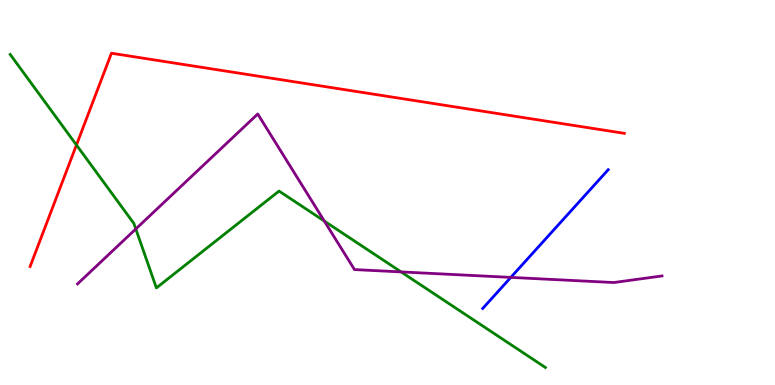[{'lines': ['blue', 'red'], 'intersections': []}, {'lines': ['green', 'red'], 'intersections': [{'x': 0.986, 'y': 6.23}]}, {'lines': ['purple', 'red'], 'intersections': []}, {'lines': ['blue', 'green'], 'intersections': []}, {'lines': ['blue', 'purple'], 'intersections': [{'x': 6.59, 'y': 2.8}]}, {'lines': ['green', 'purple'], 'intersections': [{'x': 1.75, 'y': 4.05}, {'x': 4.18, 'y': 4.26}, {'x': 5.18, 'y': 2.94}]}]